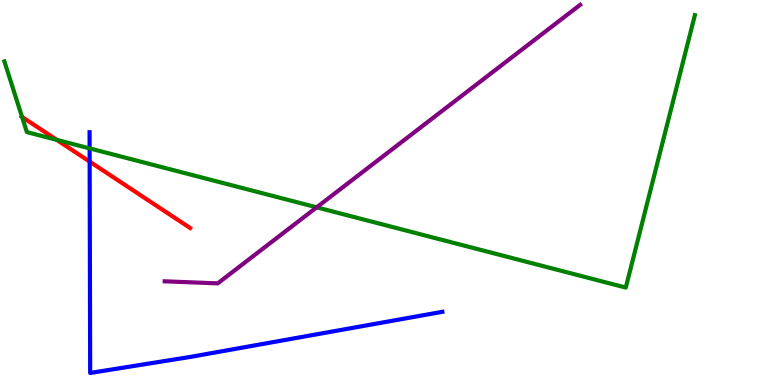[{'lines': ['blue', 'red'], 'intersections': [{'x': 1.16, 'y': 5.8}]}, {'lines': ['green', 'red'], 'intersections': [{'x': 0.285, 'y': 6.96}, {'x': 0.732, 'y': 6.37}]}, {'lines': ['purple', 'red'], 'intersections': []}, {'lines': ['blue', 'green'], 'intersections': [{'x': 1.16, 'y': 6.15}]}, {'lines': ['blue', 'purple'], 'intersections': []}, {'lines': ['green', 'purple'], 'intersections': [{'x': 4.09, 'y': 4.61}]}]